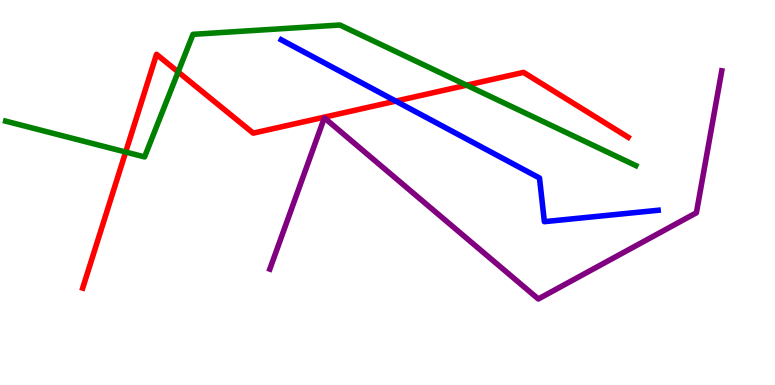[{'lines': ['blue', 'red'], 'intersections': [{'x': 5.11, 'y': 7.37}]}, {'lines': ['green', 'red'], 'intersections': [{'x': 1.62, 'y': 6.05}, {'x': 2.3, 'y': 8.13}, {'x': 6.02, 'y': 7.79}]}, {'lines': ['purple', 'red'], 'intersections': []}, {'lines': ['blue', 'green'], 'intersections': []}, {'lines': ['blue', 'purple'], 'intersections': []}, {'lines': ['green', 'purple'], 'intersections': []}]